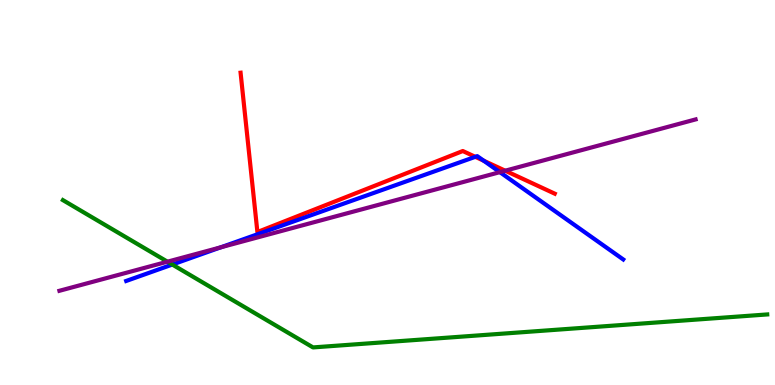[{'lines': ['blue', 'red'], 'intersections': [{'x': 6.13, 'y': 5.93}, {'x': 6.24, 'y': 5.82}]}, {'lines': ['green', 'red'], 'intersections': []}, {'lines': ['purple', 'red'], 'intersections': [{'x': 6.52, 'y': 5.57}]}, {'lines': ['blue', 'green'], 'intersections': [{'x': 2.22, 'y': 3.13}]}, {'lines': ['blue', 'purple'], 'intersections': [{'x': 2.85, 'y': 3.58}, {'x': 6.45, 'y': 5.53}]}, {'lines': ['green', 'purple'], 'intersections': [{'x': 2.16, 'y': 3.2}]}]